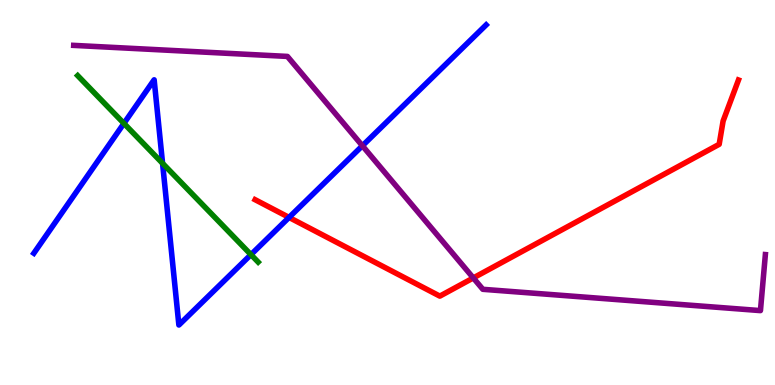[{'lines': ['blue', 'red'], 'intersections': [{'x': 3.73, 'y': 4.35}]}, {'lines': ['green', 'red'], 'intersections': []}, {'lines': ['purple', 'red'], 'intersections': [{'x': 6.11, 'y': 2.78}]}, {'lines': ['blue', 'green'], 'intersections': [{'x': 1.6, 'y': 6.79}, {'x': 2.1, 'y': 5.76}, {'x': 3.24, 'y': 3.39}]}, {'lines': ['blue', 'purple'], 'intersections': [{'x': 4.68, 'y': 6.21}]}, {'lines': ['green', 'purple'], 'intersections': []}]